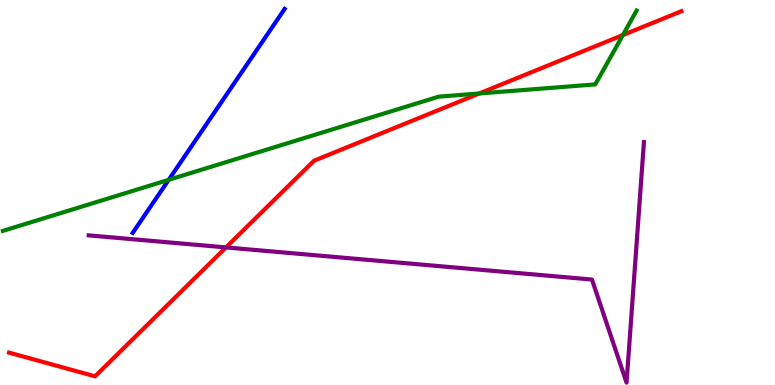[{'lines': ['blue', 'red'], 'intersections': []}, {'lines': ['green', 'red'], 'intersections': [{'x': 6.18, 'y': 7.57}, {'x': 8.04, 'y': 9.09}]}, {'lines': ['purple', 'red'], 'intersections': [{'x': 2.92, 'y': 3.57}]}, {'lines': ['blue', 'green'], 'intersections': [{'x': 2.18, 'y': 5.33}]}, {'lines': ['blue', 'purple'], 'intersections': []}, {'lines': ['green', 'purple'], 'intersections': []}]